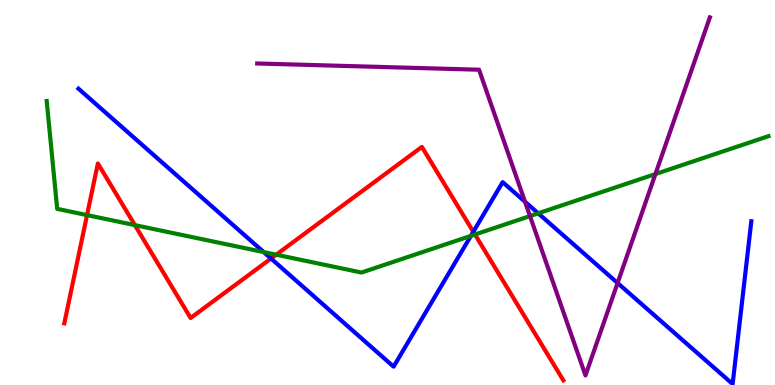[{'lines': ['blue', 'red'], 'intersections': [{'x': 3.5, 'y': 3.29}, {'x': 6.11, 'y': 3.98}]}, {'lines': ['green', 'red'], 'intersections': [{'x': 1.12, 'y': 4.41}, {'x': 1.74, 'y': 4.15}, {'x': 3.56, 'y': 3.38}, {'x': 6.13, 'y': 3.91}]}, {'lines': ['purple', 'red'], 'intersections': []}, {'lines': ['blue', 'green'], 'intersections': [{'x': 3.4, 'y': 3.45}, {'x': 6.08, 'y': 3.87}, {'x': 6.94, 'y': 4.46}]}, {'lines': ['blue', 'purple'], 'intersections': [{'x': 6.77, 'y': 4.76}, {'x': 7.97, 'y': 2.65}]}, {'lines': ['green', 'purple'], 'intersections': [{'x': 6.84, 'y': 4.39}, {'x': 8.46, 'y': 5.48}]}]